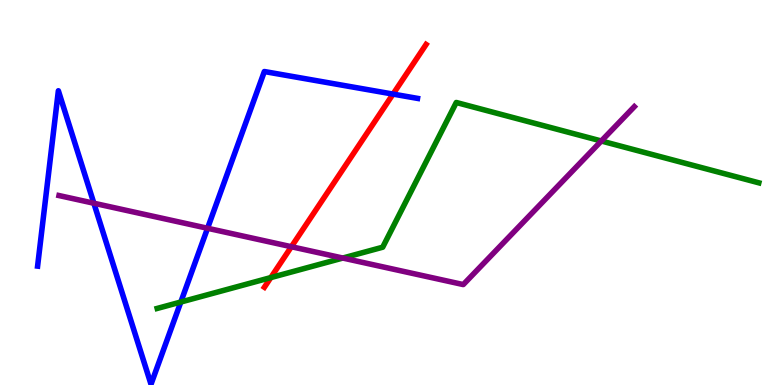[{'lines': ['blue', 'red'], 'intersections': [{'x': 5.07, 'y': 7.56}]}, {'lines': ['green', 'red'], 'intersections': [{'x': 3.49, 'y': 2.79}]}, {'lines': ['purple', 'red'], 'intersections': [{'x': 3.76, 'y': 3.59}]}, {'lines': ['blue', 'green'], 'intersections': [{'x': 2.33, 'y': 2.16}]}, {'lines': ['blue', 'purple'], 'intersections': [{'x': 1.21, 'y': 4.72}, {'x': 2.68, 'y': 4.07}]}, {'lines': ['green', 'purple'], 'intersections': [{'x': 4.42, 'y': 3.3}, {'x': 7.76, 'y': 6.34}]}]